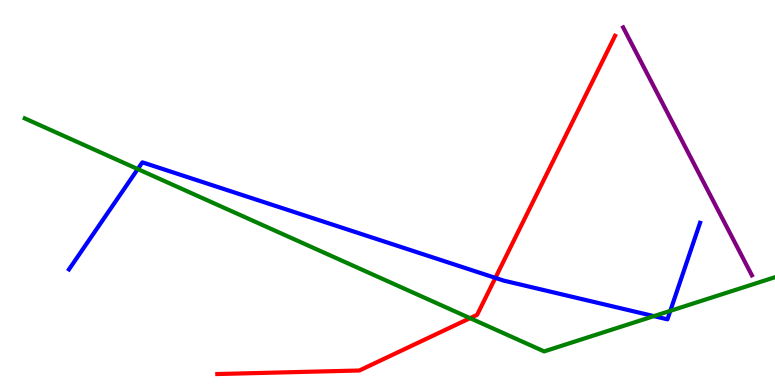[{'lines': ['blue', 'red'], 'intersections': [{'x': 6.39, 'y': 2.78}]}, {'lines': ['green', 'red'], 'intersections': [{'x': 6.07, 'y': 1.74}]}, {'lines': ['purple', 'red'], 'intersections': []}, {'lines': ['blue', 'green'], 'intersections': [{'x': 1.78, 'y': 5.61}, {'x': 8.44, 'y': 1.79}, {'x': 8.65, 'y': 1.93}]}, {'lines': ['blue', 'purple'], 'intersections': []}, {'lines': ['green', 'purple'], 'intersections': []}]